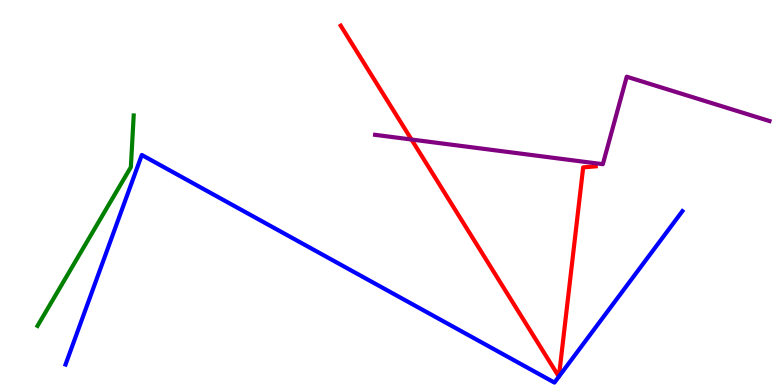[{'lines': ['blue', 'red'], 'intersections': [{'x': 7.21, 'y': 0.218}, {'x': 7.21, 'y': 0.219}]}, {'lines': ['green', 'red'], 'intersections': []}, {'lines': ['purple', 'red'], 'intersections': [{'x': 5.31, 'y': 6.38}]}, {'lines': ['blue', 'green'], 'intersections': []}, {'lines': ['blue', 'purple'], 'intersections': []}, {'lines': ['green', 'purple'], 'intersections': []}]